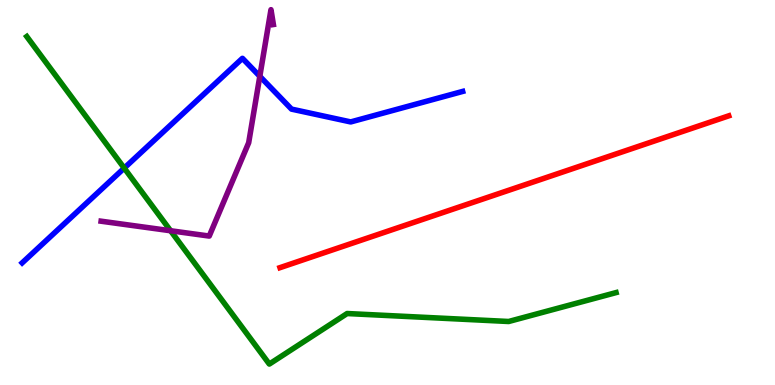[{'lines': ['blue', 'red'], 'intersections': []}, {'lines': ['green', 'red'], 'intersections': []}, {'lines': ['purple', 'red'], 'intersections': []}, {'lines': ['blue', 'green'], 'intersections': [{'x': 1.6, 'y': 5.63}]}, {'lines': ['blue', 'purple'], 'intersections': [{'x': 3.35, 'y': 8.02}]}, {'lines': ['green', 'purple'], 'intersections': [{'x': 2.2, 'y': 4.01}]}]